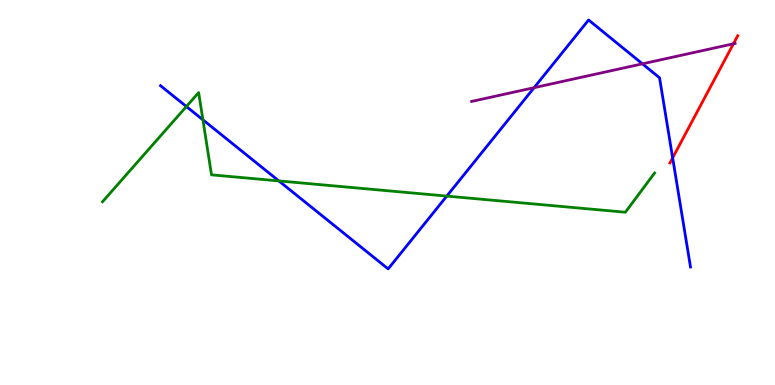[{'lines': ['blue', 'red'], 'intersections': [{'x': 8.68, 'y': 5.9}]}, {'lines': ['green', 'red'], 'intersections': []}, {'lines': ['purple', 'red'], 'intersections': [{'x': 9.46, 'y': 8.86}]}, {'lines': ['blue', 'green'], 'intersections': [{'x': 2.4, 'y': 7.23}, {'x': 2.62, 'y': 6.89}, {'x': 3.6, 'y': 5.3}, {'x': 5.76, 'y': 4.91}]}, {'lines': ['blue', 'purple'], 'intersections': [{'x': 6.89, 'y': 7.72}, {'x': 8.29, 'y': 8.34}]}, {'lines': ['green', 'purple'], 'intersections': []}]